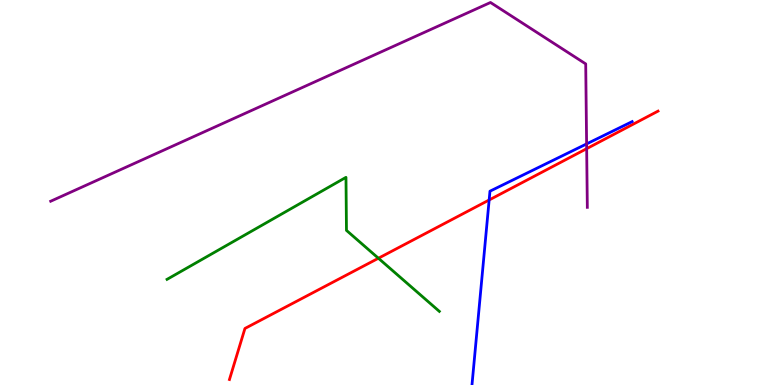[{'lines': ['blue', 'red'], 'intersections': [{'x': 6.31, 'y': 4.81}]}, {'lines': ['green', 'red'], 'intersections': [{'x': 4.88, 'y': 3.29}]}, {'lines': ['purple', 'red'], 'intersections': [{'x': 7.57, 'y': 6.14}]}, {'lines': ['blue', 'green'], 'intersections': []}, {'lines': ['blue', 'purple'], 'intersections': [{'x': 7.57, 'y': 6.26}]}, {'lines': ['green', 'purple'], 'intersections': []}]